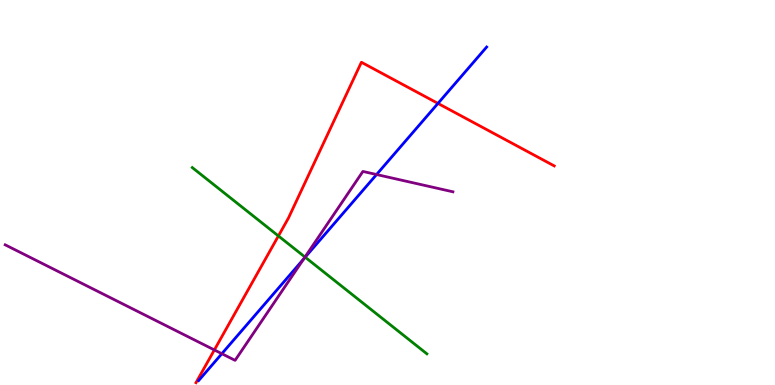[{'lines': ['blue', 'red'], 'intersections': [{'x': 5.65, 'y': 7.31}]}, {'lines': ['green', 'red'], 'intersections': [{'x': 3.59, 'y': 3.87}]}, {'lines': ['purple', 'red'], 'intersections': [{'x': 2.77, 'y': 0.91}]}, {'lines': ['blue', 'green'], 'intersections': [{'x': 3.94, 'y': 3.32}]}, {'lines': ['blue', 'purple'], 'intersections': [{'x': 2.86, 'y': 0.813}, {'x': 3.92, 'y': 3.28}, {'x': 4.86, 'y': 5.47}]}, {'lines': ['green', 'purple'], 'intersections': [{'x': 3.94, 'y': 3.32}]}]